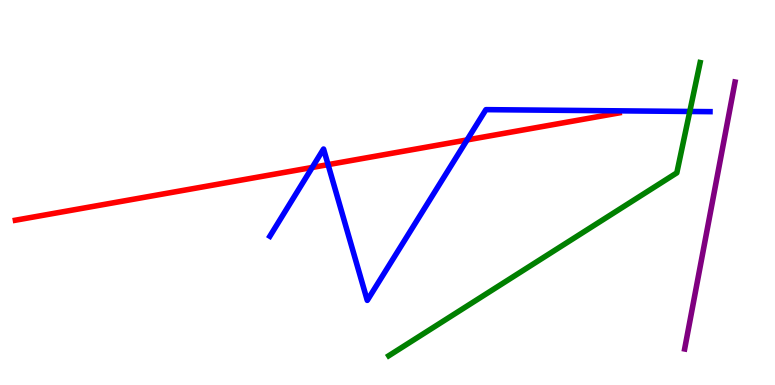[{'lines': ['blue', 'red'], 'intersections': [{'x': 4.03, 'y': 5.65}, {'x': 4.23, 'y': 5.72}, {'x': 6.03, 'y': 6.37}]}, {'lines': ['green', 'red'], 'intersections': []}, {'lines': ['purple', 'red'], 'intersections': []}, {'lines': ['blue', 'green'], 'intersections': [{'x': 8.9, 'y': 7.1}]}, {'lines': ['blue', 'purple'], 'intersections': []}, {'lines': ['green', 'purple'], 'intersections': []}]